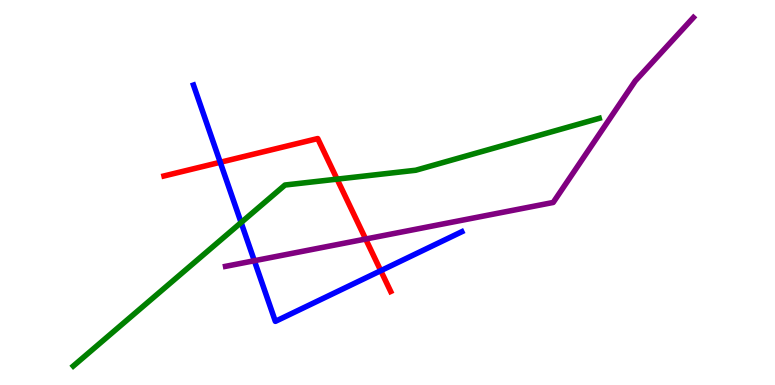[{'lines': ['blue', 'red'], 'intersections': [{'x': 2.84, 'y': 5.78}, {'x': 4.91, 'y': 2.97}]}, {'lines': ['green', 'red'], 'intersections': [{'x': 4.35, 'y': 5.35}]}, {'lines': ['purple', 'red'], 'intersections': [{'x': 4.72, 'y': 3.79}]}, {'lines': ['blue', 'green'], 'intersections': [{'x': 3.11, 'y': 4.22}]}, {'lines': ['blue', 'purple'], 'intersections': [{'x': 3.28, 'y': 3.23}]}, {'lines': ['green', 'purple'], 'intersections': []}]